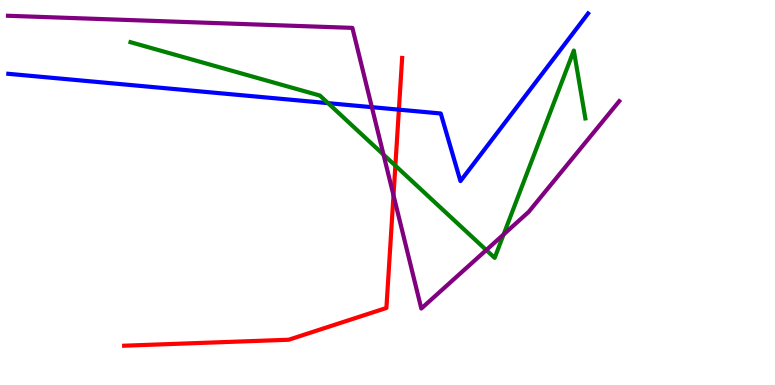[{'lines': ['blue', 'red'], 'intersections': [{'x': 5.15, 'y': 7.15}]}, {'lines': ['green', 'red'], 'intersections': [{'x': 5.1, 'y': 5.7}]}, {'lines': ['purple', 'red'], 'intersections': [{'x': 5.08, 'y': 4.93}]}, {'lines': ['blue', 'green'], 'intersections': [{'x': 4.23, 'y': 7.32}]}, {'lines': ['blue', 'purple'], 'intersections': [{'x': 4.8, 'y': 7.22}]}, {'lines': ['green', 'purple'], 'intersections': [{'x': 4.95, 'y': 5.98}, {'x': 6.27, 'y': 3.5}, {'x': 6.5, 'y': 3.91}]}]